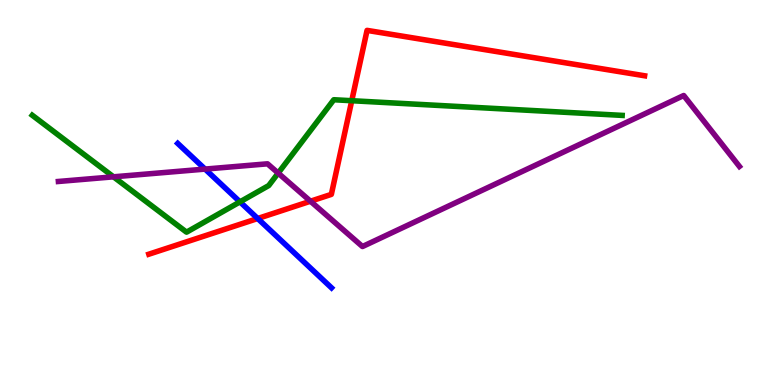[{'lines': ['blue', 'red'], 'intersections': [{'x': 3.33, 'y': 4.32}]}, {'lines': ['green', 'red'], 'intersections': [{'x': 4.54, 'y': 7.38}]}, {'lines': ['purple', 'red'], 'intersections': [{'x': 4.01, 'y': 4.77}]}, {'lines': ['blue', 'green'], 'intersections': [{'x': 3.1, 'y': 4.76}]}, {'lines': ['blue', 'purple'], 'intersections': [{'x': 2.65, 'y': 5.61}]}, {'lines': ['green', 'purple'], 'intersections': [{'x': 1.46, 'y': 5.41}, {'x': 3.59, 'y': 5.5}]}]